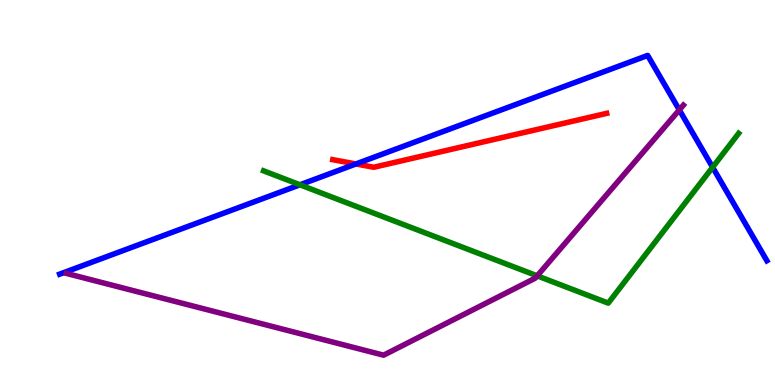[{'lines': ['blue', 'red'], 'intersections': [{'x': 4.59, 'y': 5.74}]}, {'lines': ['green', 'red'], 'intersections': []}, {'lines': ['purple', 'red'], 'intersections': []}, {'lines': ['blue', 'green'], 'intersections': [{'x': 3.87, 'y': 5.2}, {'x': 9.19, 'y': 5.66}]}, {'lines': ['blue', 'purple'], 'intersections': [{'x': 8.77, 'y': 7.14}]}, {'lines': ['green', 'purple'], 'intersections': [{'x': 6.93, 'y': 2.84}]}]